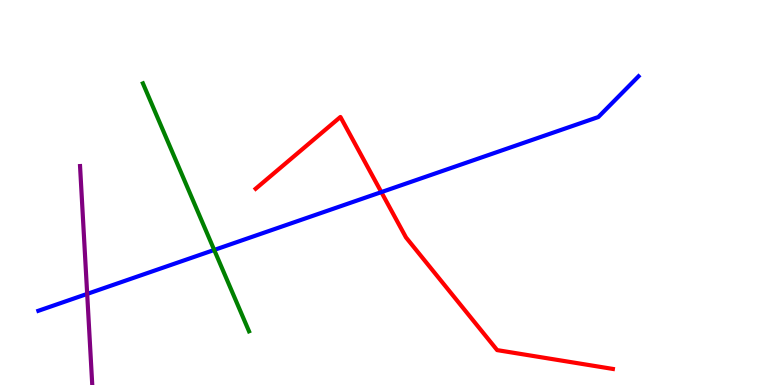[{'lines': ['blue', 'red'], 'intersections': [{'x': 4.92, 'y': 5.01}]}, {'lines': ['green', 'red'], 'intersections': []}, {'lines': ['purple', 'red'], 'intersections': []}, {'lines': ['blue', 'green'], 'intersections': [{'x': 2.76, 'y': 3.51}]}, {'lines': ['blue', 'purple'], 'intersections': [{'x': 1.12, 'y': 2.37}]}, {'lines': ['green', 'purple'], 'intersections': []}]